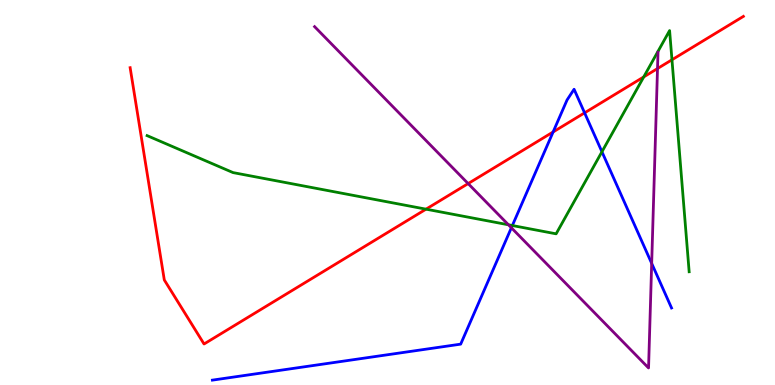[{'lines': ['blue', 'red'], 'intersections': [{'x': 7.14, 'y': 6.57}, {'x': 7.54, 'y': 7.07}]}, {'lines': ['green', 'red'], 'intersections': [{'x': 5.5, 'y': 4.57}, {'x': 8.31, 'y': 8.0}, {'x': 8.67, 'y': 8.45}]}, {'lines': ['purple', 'red'], 'intersections': [{'x': 6.04, 'y': 5.23}, {'x': 8.48, 'y': 8.22}]}, {'lines': ['blue', 'green'], 'intersections': [{'x': 6.61, 'y': 4.14}, {'x': 7.77, 'y': 6.06}]}, {'lines': ['blue', 'purple'], 'intersections': [{'x': 6.6, 'y': 4.08}, {'x': 8.41, 'y': 3.16}]}, {'lines': ['green', 'purple'], 'intersections': [{'x': 6.56, 'y': 4.16}]}]